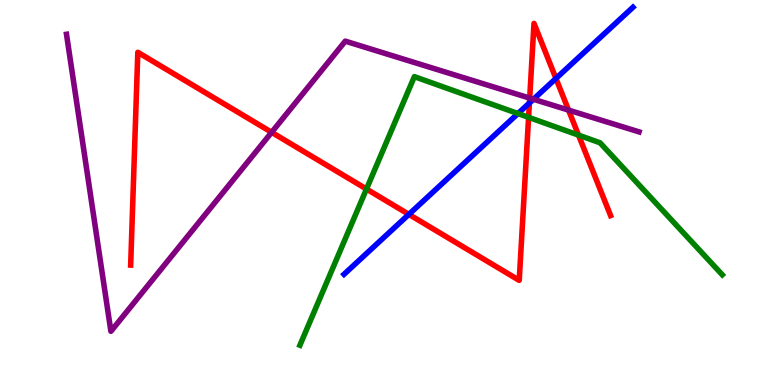[{'lines': ['blue', 'red'], 'intersections': [{'x': 5.28, 'y': 4.43}, {'x': 6.83, 'y': 7.33}, {'x': 7.17, 'y': 7.96}]}, {'lines': ['green', 'red'], 'intersections': [{'x': 4.73, 'y': 5.09}, {'x': 6.82, 'y': 6.95}, {'x': 7.46, 'y': 6.49}]}, {'lines': ['purple', 'red'], 'intersections': [{'x': 3.51, 'y': 6.56}, {'x': 6.83, 'y': 7.45}, {'x': 7.34, 'y': 7.14}]}, {'lines': ['blue', 'green'], 'intersections': [{'x': 6.68, 'y': 7.05}]}, {'lines': ['blue', 'purple'], 'intersections': [{'x': 6.88, 'y': 7.42}]}, {'lines': ['green', 'purple'], 'intersections': []}]